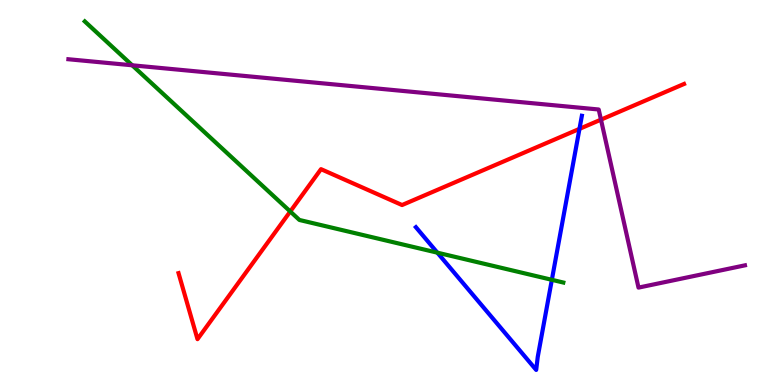[{'lines': ['blue', 'red'], 'intersections': [{'x': 7.48, 'y': 6.65}]}, {'lines': ['green', 'red'], 'intersections': [{'x': 3.75, 'y': 4.51}]}, {'lines': ['purple', 'red'], 'intersections': [{'x': 7.75, 'y': 6.89}]}, {'lines': ['blue', 'green'], 'intersections': [{'x': 5.64, 'y': 3.44}, {'x': 7.12, 'y': 2.73}]}, {'lines': ['blue', 'purple'], 'intersections': []}, {'lines': ['green', 'purple'], 'intersections': [{'x': 1.71, 'y': 8.3}]}]